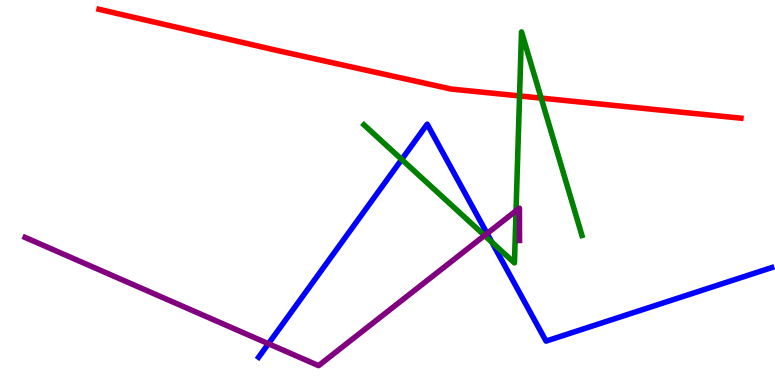[{'lines': ['blue', 'red'], 'intersections': []}, {'lines': ['green', 'red'], 'intersections': [{'x': 6.7, 'y': 7.51}, {'x': 6.98, 'y': 7.45}]}, {'lines': ['purple', 'red'], 'intersections': []}, {'lines': ['blue', 'green'], 'intersections': [{'x': 5.18, 'y': 5.86}, {'x': 6.35, 'y': 3.71}]}, {'lines': ['blue', 'purple'], 'intersections': [{'x': 3.46, 'y': 1.07}, {'x': 6.29, 'y': 3.94}]}, {'lines': ['green', 'purple'], 'intersections': [{'x': 6.25, 'y': 3.88}, {'x': 6.66, 'y': 4.52}]}]